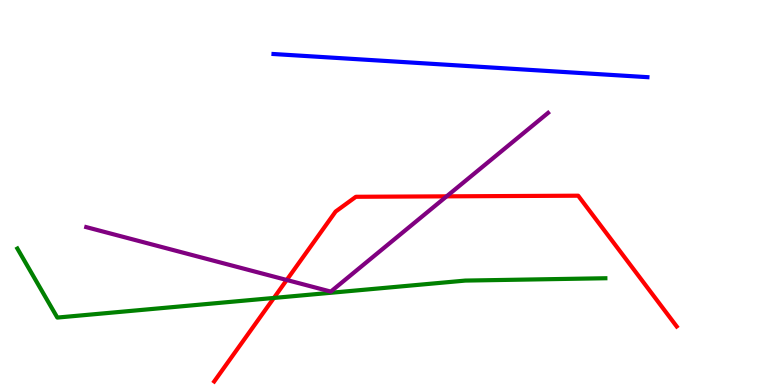[{'lines': ['blue', 'red'], 'intersections': []}, {'lines': ['green', 'red'], 'intersections': [{'x': 3.53, 'y': 2.26}]}, {'lines': ['purple', 'red'], 'intersections': [{'x': 3.7, 'y': 2.73}, {'x': 5.76, 'y': 4.9}]}, {'lines': ['blue', 'green'], 'intersections': []}, {'lines': ['blue', 'purple'], 'intersections': []}, {'lines': ['green', 'purple'], 'intersections': []}]